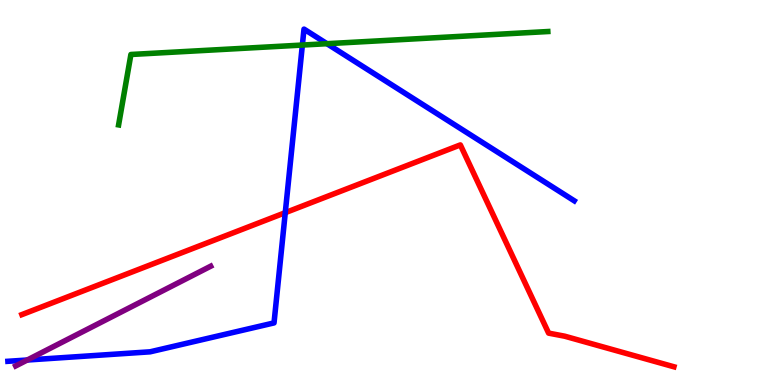[{'lines': ['blue', 'red'], 'intersections': [{'x': 3.68, 'y': 4.48}]}, {'lines': ['green', 'red'], 'intersections': []}, {'lines': ['purple', 'red'], 'intersections': []}, {'lines': ['blue', 'green'], 'intersections': [{'x': 3.9, 'y': 8.83}, {'x': 4.22, 'y': 8.87}]}, {'lines': ['blue', 'purple'], 'intersections': [{'x': 0.352, 'y': 0.649}]}, {'lines': ['green', 'purple'], 'intersections': []}]